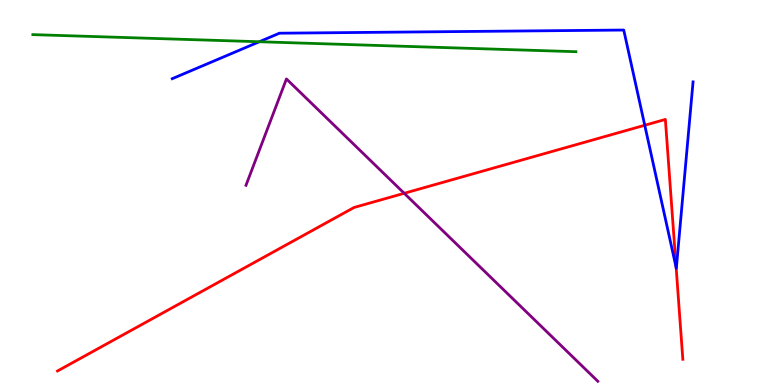[{'lines': ['blue', 'red'], 'intersections': [{'x': 8.32, 'y': 6.75}, {'x': 8.72, 'y': 3.05}]}, {'lines': ['green', 'red'], 'intersections': []}, {'lines': ['purple', 'red'], 'intersections': [{'x': 5.22, 'y': 4.98}]}, {'lines': ['blue', 'green'], 'intersections': [{'x': 3.35, 'y': 8.92}]}, {'lines': ['blue', 'purple'], 'intersections': []}, {'lines': ['green', 'purple'], 'intersections': []}]